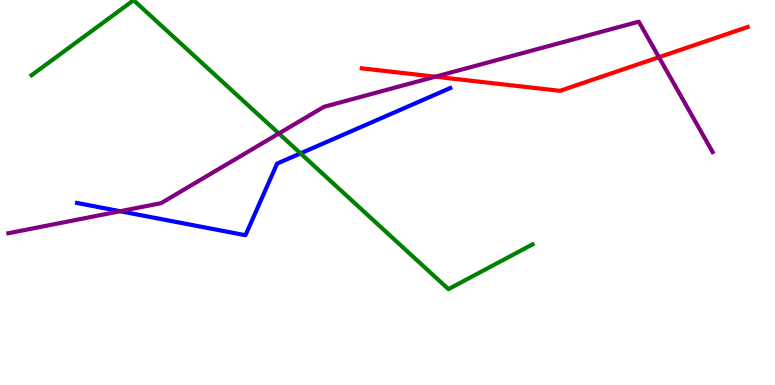[{'lines': ['blue', 'red'], 'intersections': []}, {'lines': ['green', 'red'], 'intersections': []}, {'lines': ['purple', 'red'], 'intersections': [{'x': 5.62, 'y': 8.01}, {'x': 8.5, 'y': 8.51}]}, {'lines': ['blue', 'green'], 'intersections': [{'x': 3.88, 'y': 6.02}]}, {'lines': ['blue', 'purple'], 'intersections': [{'x': 1.55, 'y': 4.51}]}, {'lines': ['green', 'purple'], 'intersections': [{'x': 3.6, 'y': 6.53}]}]